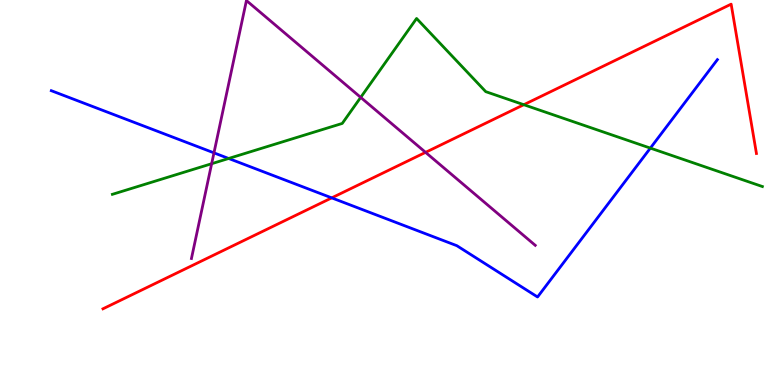[{'lines': ['blue', 'red'], 'intersections': [{'x': 4.28, 'y': 4.86}]}, {'lines': ['green', 'red'], 'intersections': [{'x': 6.76, 'y': 7.28}]}, {'lines': ['purple', 'red'], 'intersections': [{'x': 5.49, 'y': 6.04}]}, {'lines': ['blue', 'green'], 'intersections': [{'x': 2.95, 'y': 5.88}, {'x': 8.39, 'y': 6.15}]}, {'lines': ['blue', 'purple'], 'intersections': [{'x': 2.76, 'y': 6.03}]}, {'lines': ['green', 'purple'], 'intersections': [{'x': 2.73, 'y': 5.75}, {'x': 4.65, 'y': 7.47}]}]